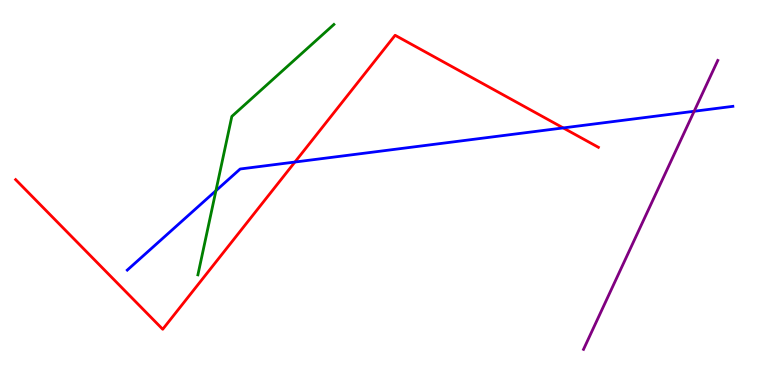[{'lines': ['blue', 'red'], 'intersections': [{'x': 3.81, 'y': 5.79}, {'x': 7.27, 'y': 6.68}]}, {'lines': ['green', 'red'], 'intersections': []}, {'lines': ['purple', 'red'], 'intersections': []}, {'lines': ['blue', 'green'], 'intersections': [{'x': 2.79, 'y': 5.05}]}, {'lines': ['blue', 'purple'], 'intersections': [{'x': 8.96, 'y': 7.11}]}, {'lines': ['green', 'purple'], 'intersections': []}]